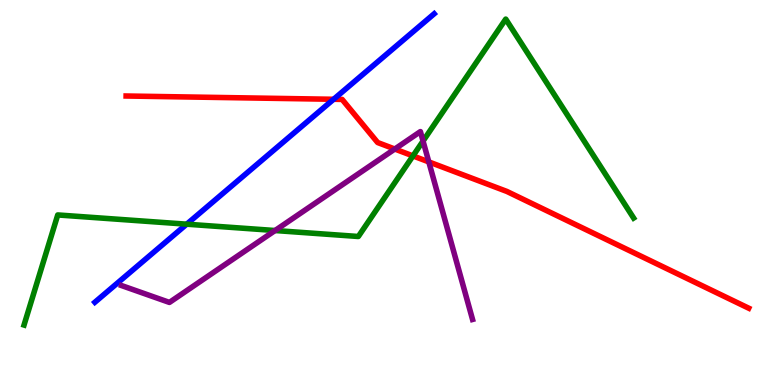[{'lines': ['blue', 'red'], 'intersections': [{'x': 4.3, 'y': 7.42}]}, {'lines': ['green', 'red'], 'intersections': [{'x': 5.33, 'y': 5.95}]}, {'lines': ['purple', 'red'], 'intersections': [{'x': 5.09, 'y': 6.13}, {'x': 5.53, 'y': 5.79}]}, {'lines': ['blue', 'green'], 'intersections': [{'x': 2.41, 'y': 4.18}]}, {'lines': ['blue', 'purple'], 'intersections': []}, {'lines': ['green', 'purple'], 'intersections': [{'x': 3.55, 'y': 4.01}, {'x': 5.46, 'y': 6.34}]}]